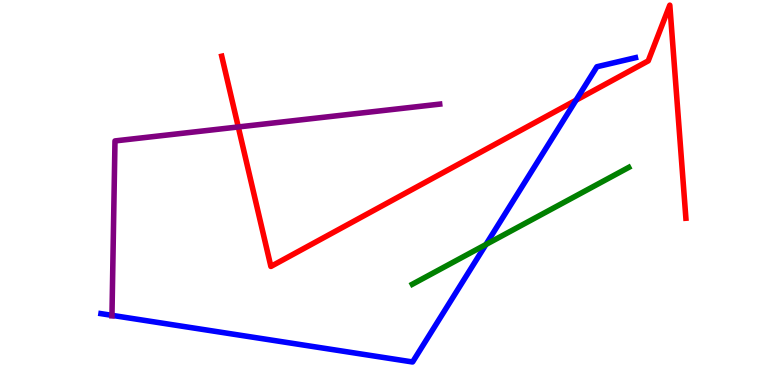[{'lines': ['blue', 'red'], 'intersections': [{'x': 7.43, 'y': 7.4}]}, {'lines': ['green', 'red'], 'intersections': []}, {'lines': ['purple', 'red'], 'intersections': [{'x': 3.07, 'y': 6.7}]}, {'lines': ['blue', 'green'], 'intersections': [{'x': 6.27, 'y': 3.65}]}, {'lines': ['blue', 'purple'], 'intersections': [{'x': 1.44, 'y': 1.81}]}, {'lines': ['green', 'purple'], 'intersections': []}]